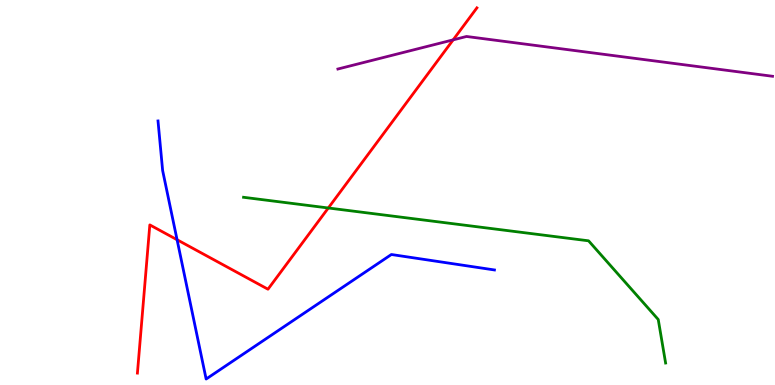[{'lines': ['blue', 'red'], 'intersections': [{'x': 2.28, 'y': 3.77}]}, {'lines': ['green', 'red'], 'intersections': [{'x': 4.24, 'y': 4.6}]}, {'lines': ['purple', 'red'], 'intersections': [{'x': 5.85, 'y': 8.96}]}, {'lines': ['blue', 'green'], 'intersections': []}, {'lines': ['blue', 'purple'], 'intersections': []}, {'lines': ['green', 'purple'], 'intersections': []}]